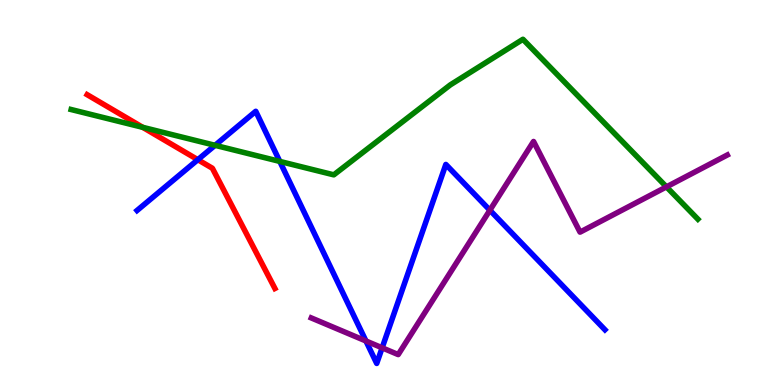[{'lines': ['blue', 'red'], 'intersections': [{'x': 2.55, 'y': 5.85}]}, {'lines': ['green', 'red'], 'intersections': [{'x': 1.84, 'y': 6.69}]}, {'lines': ['purple', 'red'], 'intersections': []}, {'lines': ['blue', 'green'], 'intersections': [{'x': 2.77, 'y': 6.23}, {'x': 3.61, 'y': 5.81}]}, {'lines': ['blue', 'purple'], 'intersections': [{'x': 4.72, 'y': 1.14}, {'x': 4.93, 'y': 0.966}, {'x': 6.32, 'y': 4.54}]}, {'lines': ['green', 'purple'], 'intersections': [{'x': 8.6, 'y': 5.15}]}]